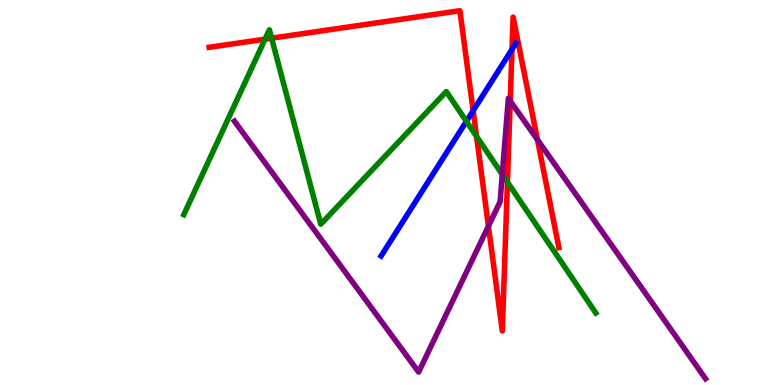[{'lines': ['blue', 'red'], 'intersections': [{'x': 6.11, 'y': 7.12}, {'x': 6.61, 'y': 8.72}]}, {'lines': ['green', 'red'], 'intersections': [{'x': 3.42, 'y': 8.98}, {'x': 3.5, 'y': 9.01}, {'x': 6.15, 'y': 6.46}, {'x': 6.55, 'y': 5.27}]}, {'lines': ['purple', 'red'], 'intersections': [{'x': 6.3, 'y': 4.13}, {'x': 6.58, 'y': 7.38}, {'x': 6.93, 'y': 6.37}]}, {'lines': ['blue', 'green'], 'intersections': [{'x': 6.02, 'y': 6.85}]}, {'lines': ['blue', 'purple'], 'intersections': []}, {'lines': ['green', 'purple'], 'intersections': [{'x': 6.48, 'y': 5.47}]}]